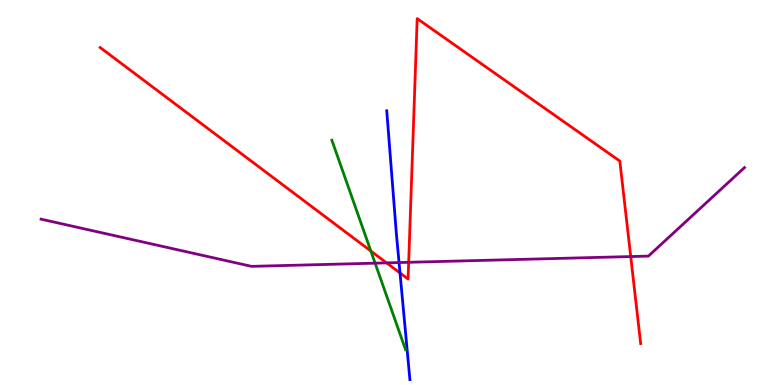[{'lines': ['blue', 'red'], 'intersections': [{'x': 5.16, 'y': 2.91}]}, {'lines': ['green', 'red'], 'intersections': [{'x': 4.79, 'y': 3.48}]}, {'lines': ['purple', 'red'], 'intersections': [{'x': 4.99, 'y': 3.17}, {'x': 5.27, 'y': 3.19}, {'x': 8.14, 'y': 3.34}]}, {'lines': ['blue', 'green'], 'intersections': []}, {'lines': ['blue', 'purple'], 'intersections': [{'x': 5.15, 'y': 3.18}]}, {'lines': ['green', 'purple'], 'intersections': [{'x': 4.84, 'y': 3.16}]}]